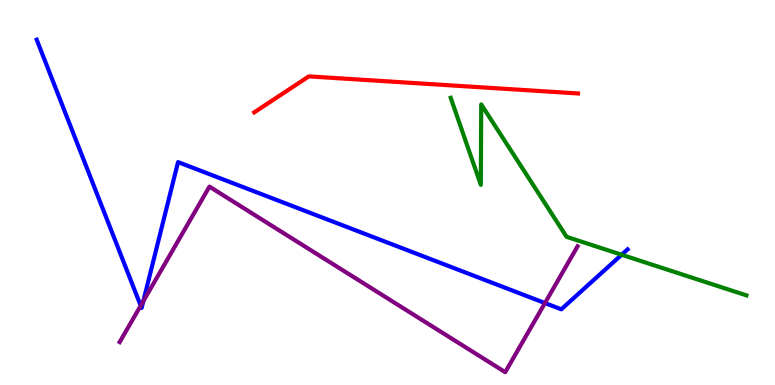[{'lines': ['blue', 'red'], 'intersections': []}, {'lines': ['green', 'red'], 'intersections': []}, {'lines': ['purple', 'red'], 'intersections': []}, {'lines': ['blue', 'green'], 'intersections': [{'x': 8.02, 'y': 3.38}]}, {'lines': ['blue', 'purple'], 'intersections': [{'x': 1.82, 'y': 2.06}, {'x': 1.85, 'y': 2.18}, {'x': 7.03, 'y': 2.13}]}, {'lines': ['green', 'purple'], 'intersections': []}]